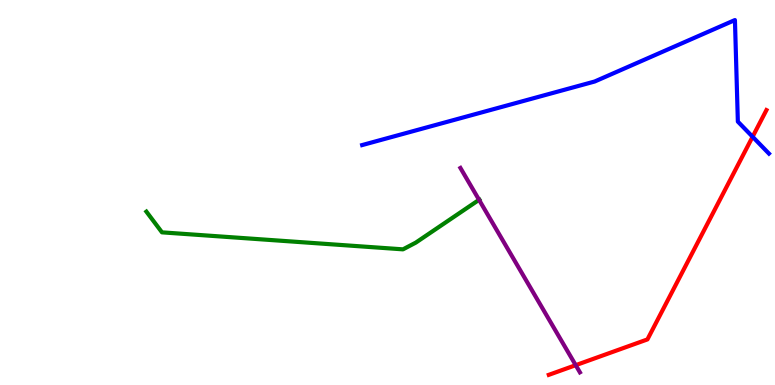[{'lines': ['blue', 'red'], 'intersections': [{'x': 9.71, 'y': 6.45}]}, {'lines': ['green', 'red'], 'intersections': []}, {'lines': ['purple', 'red'], 'intersections': [{'x': 7.43, 'y': 0.515}]}, {'lines': ['blue', 'green'], 'intersections': []}, {'lines': ['blue', 'purple'], 'intersections': []}, {'lines': ['green', 'purple'], 'intersections': [{'x': 6.18, 'y': 4.81}]}]